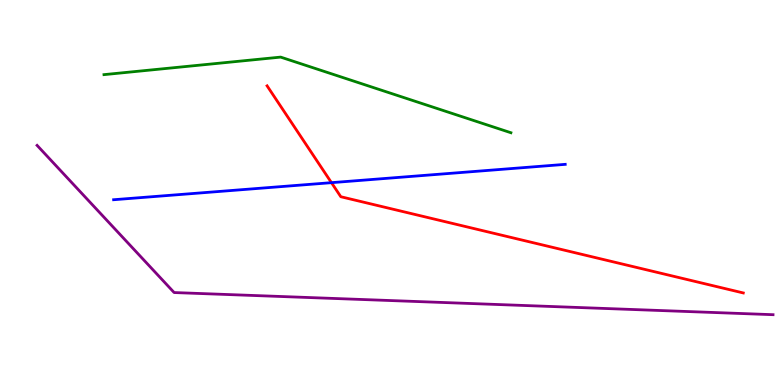[{'lines': ['blue', 'red'], 'intersections': [{'x': 4.28, 'y': 5.26}]}, {'lines': ['green', 'red'], 'intersections': []}, {'lines': ['purple', 'red'], 'intersections': []}, {'lines': ['blue', 'green'], 'intersections': []}, {'lines': ['blue', 'purple'], 'intersections': []}, {'lines': ['green', 'purple'], 'intersections': []}]